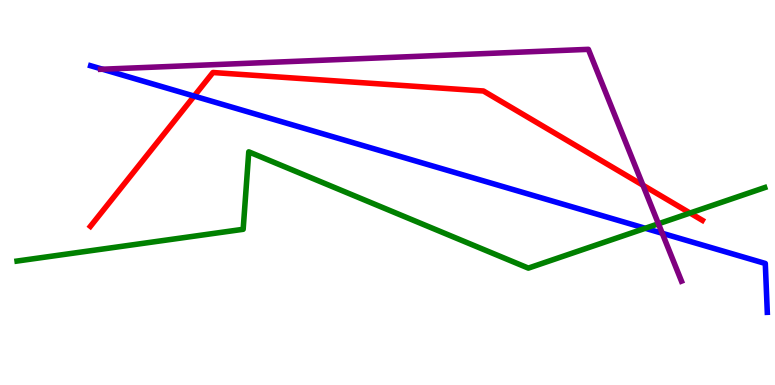[{'lines': ['blue', 'red'], 'intersections': [{'x': 2.51, 'y': 7.5}]}, {'lines': ['green', 'red'], 'intersections': [{'x': 8.9, 'y': 4.47}]}, {'lines': ['purple', 'red'], 'intersections': [{'x': 8.3, 'y': 5.19}]}, {'lines': ['blue', 'green'], 'intersections': [{'x': 8.33, 'y': 4.07}]}, {'lines': ['blue', 'purple'], 'intersections': [{'x': 1.32, 'y': 8.2}, {'x': 8.55, 'y': 3.94}]}, {'lines': ['green', 'purple'], 'intersections': [{'x': 8.5, 'y': 4.19}]}]